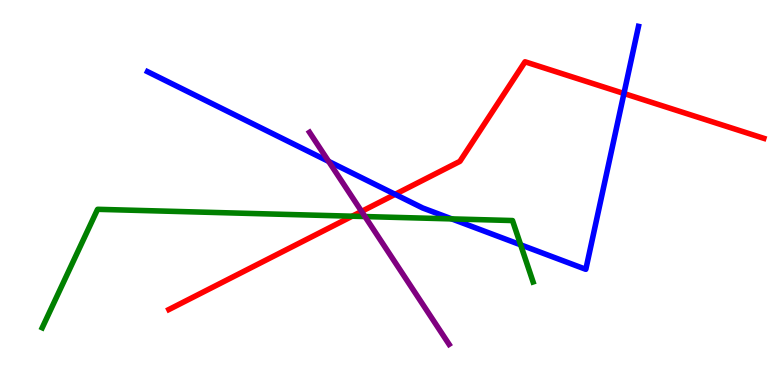[{'lines': ['blue', 'red'], 'intersections': [{'x': 5.1, 'y': 4.95}, {'x': 8.05, 'y': 7.57}]}, {'lines': ['green', 'red'], 'intersections': [{'x': 4.54, 'y': 4.38}]}, {'lines': ['purple', 'red'], 'intersections': [{'x': 4.67, 'y': 4.51}]}, {'lines': ['blue', 'green'], 'intersections': [{'x': 5.83, 'y': 4.31}, {'x': 6.72, 'y': 3.64}]}, {'lines': ['blue', 'purple'], 'intersections': [{'x': 4.24, 'y': 5.81}]}, {'lines': ['green', 'purple'], 'intersections': [{'x': 4.71, 'y': 4.38}]}]